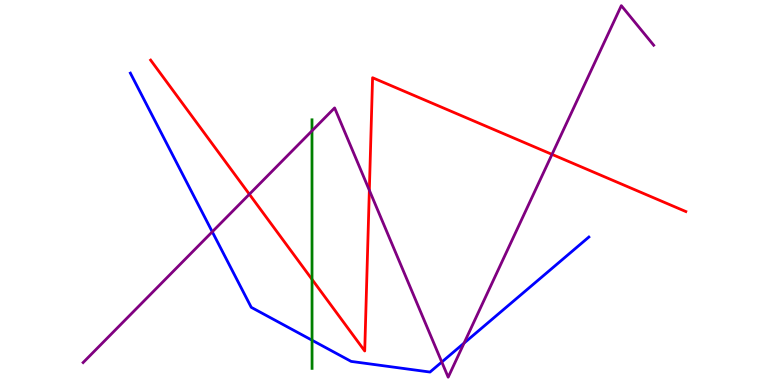[{'lines': ['blue', 'red'], 'intersections': []}, {'lines': ['green', 'red'], 'intersections': [{'x': 4.03, 'y': 2.74}]}, {'lines': ['purple', 'red'], 'intersections': [{'x': 3.22, 'y': 4.95}, {'x': 4.77, 'y': 5.06}, {'x': 7.12, 'y': 5.99}]}, {'lines': ['blue', 'green'], 'intersections': [{'x': 4.03, 'y': 1.16}]}, {'lines': ['blue', 'purple'], 'intersections': [{'x': 2.74, 'y': 3.98}, {'x': 5.7, 'y': 0.597}, {'x': 5.99, 'y': 1.09}]}, {'lines': ['green', 'purple'], 'intersections': [{'x': 4.03, 'y': 6.6}]}]